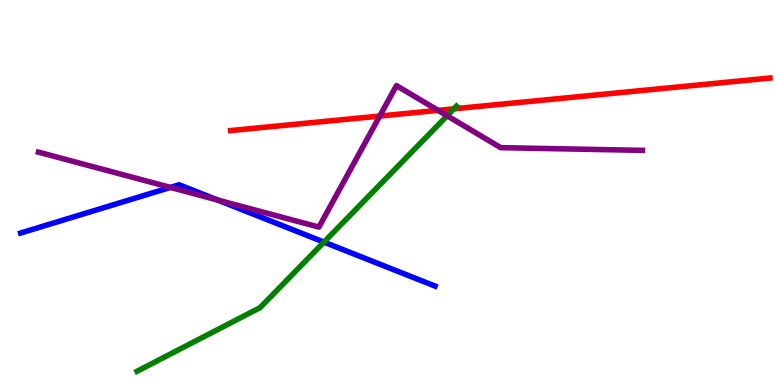[{'lines': ['blue', 'red'], 'intersections': []}, {'lines': ['green', 'red'], 'intersections': [{'x': 5.86, 'y': 7.17}]}, {'lines': ['purple', 'red'], 'intersections': [{'x': 4.9, 'y': 6.99}, {'x': 5.65, 'y': 7.13}]}, {'lines': ['blue', 'green'], 'intersections': [{'x': 4.18, 'y': 3.71}]}, {'lines': ['blue', 'purple'], 'intersections': [{'x': 2.2, 'y': 5.13}, {'x': 2.81, 'y': 4.8}]}, {'lines': ['green', 'purple'], 'intersections': [{'x': 5.77, 'y': 6.99}]}]